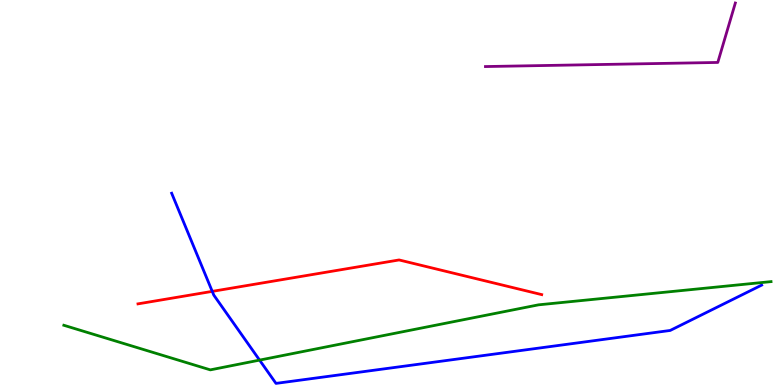[{'lines': ['blue', 'red'], 'intersections': [{'x': 2.74, 'y': 2.43}]}, {'lines': ['green', 'red'], 'intersections': []}, {'lines': ['purple', 'red'], 'intersections': []}, {'lines': ['blue', 'green'], 'intersections': [{'x': 3.35, 'y': 0.647}]}, {'lines': ['blue', 'purple'], 'intersections': []}, {'lines': ['green', 'purple'], 'intersections': []}]